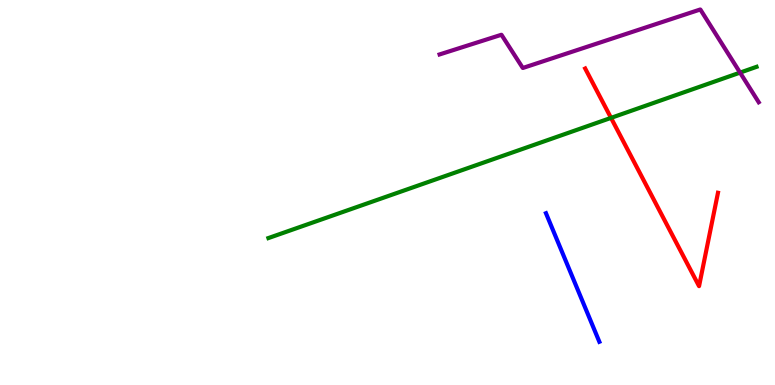[{'lines': ['blue', 'red'], 'intersections': []}, {'lines': ['green', 'red'], 'intersections': [{'x': 7.88, 'y': 6.94}]}, {'lines': ['purple', 'red'], 'intersections': []}, {'lines': ['blue', 'green'], 'intersections': []}, {'lines': ['blue', 'purple'], 'intersections': []}, {'lines': ['green', 'purple'], 'intersections': [{'x': 9.55, 'y': 8.11}]}]